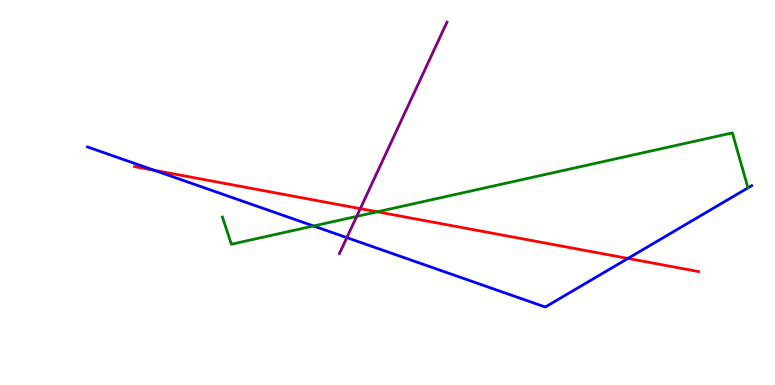[{'lines': ['blue', 'red'], 'intersections': [{'x': 1.99, 'y': 5.58}, {'x': 8.1, 'y': 3.29}]}, {'lines': ['green', 'red'], 'intersections': [{'x': 4.87, 'y': 4.5}]}, {'lines': ['purple', 'red'], 'intersections': [{'x': 4.65, 'y': 4.58}]}, {'lines': ['blue', 'green'], 'intersections': [{'x': 4.05, 'y': 4.13}]}, {'lines': ['blue', 'purple'], 'intersections': [{'x': 4.48, 'y': 3.83}]}, {'lines': ['green', 'purple'], 'intersections': [{'x': 4.6, 'y': 4.38}]}]